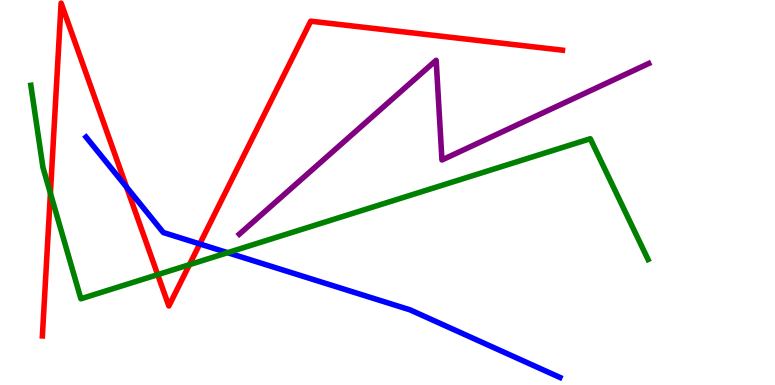[{'lines': ['blue', 'red'], 'intersections': [{'x': 1.63, 'y': 5.14}, {'x': 2.58, 'y': 3.66}]}, {'lines': ['green', 'red'], 'intersections': [{'x': 0.65, 'y': 4.98}, {'x': 2.03, 'y': 2.87}, {'x': 2.44, 'y': 3.13}]}, {'lines': ['purple', 'red'], 'intersections': []}, {'lines': ['blue', 'green'], 'intersections': [{'x': 2.94, 'y': 3.44}]}, {'lines': ['blue', 'purple'], 'intersections': []}, {'lines': ['green', 'purple'], 'intersections': []}]